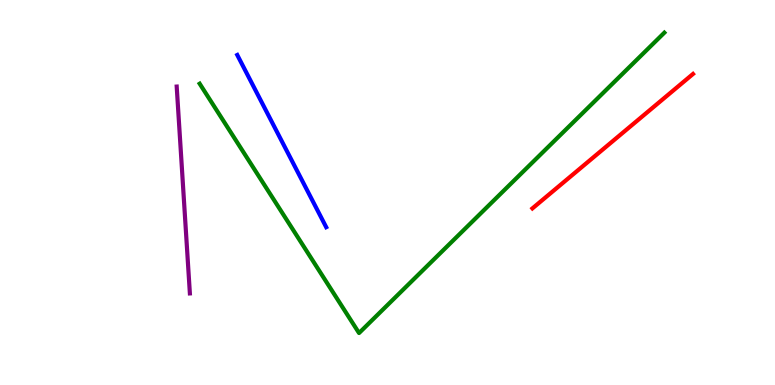[{'lines': ['blue', 'red'], 'intersections': []}, {'lines': ['green', 'red'], 'intersections': []}, {'lines': ['purple', 'red'], 'intersections': []}, {'lines': ['blue', 'green'], 'intersections': []}, {'lines': ['blue', 'purple'], 'intersections': []}, {'lines': ['green', 'purple'], 'intersections': []}]